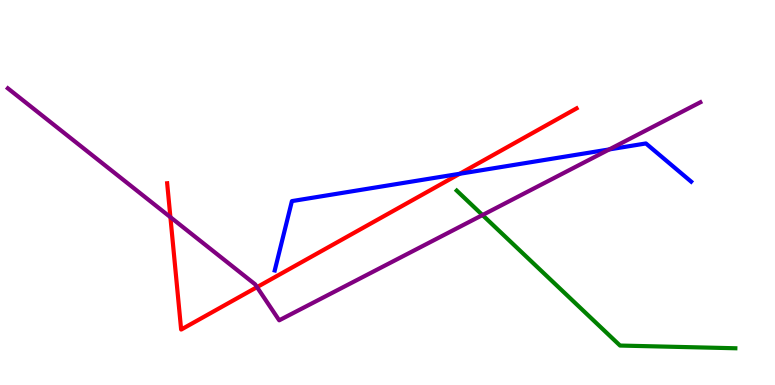[{'lines': ['blue', 'red'], 'intersections': [{'x': 5.93, 'y': 5.49}]}, {'lines': ['green', 'red'], 'intersections': []}, {'lines': ['purple', 'red'], 'intersections': [{'x': 2.2, 'y': 4.36}, {'x': 3.32, 'y': 2.54}]}, {'lines': ['blue', 'green'], 'intersections': []}, {'lines': ['blue', 'purple'], 'intersections': [{'x': 7.86, 'y': 6.12}]}, {'lines': ['green', 'purple'], 'intersections': [{'x': 6.23, 'y': 4.41}]}]